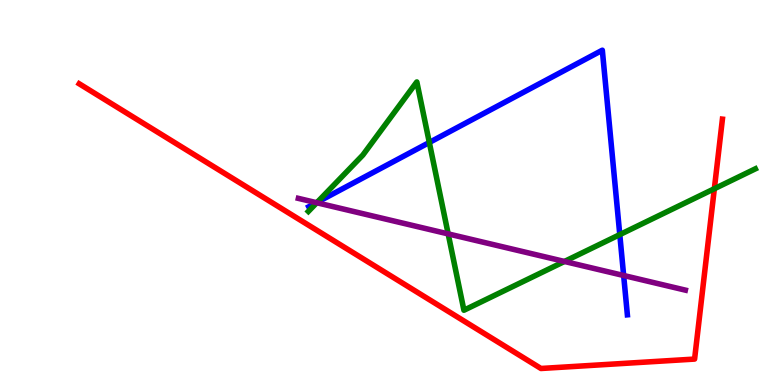[{'lines': ['blue', 'red'], 'intersections': []}, {'lines': ['green', 'red'], 'intersections': [{'x': 9.22, 'y': 5.1}]}, {'lines': ['purple', 'red'], 'intersections': []}, {'lines': ['blue', 'green'], 'intersections': [{'x': 4.09, 'y': 4.75}, {'x': 5.54, 'y': 6.3}, {'x': 8.0, 'y': 3.91}]}, {'lines': ['blue', 'purple'], 'intersections': [{'x': 4.08, 'y': 4.74}, {'x': 8.05, 'y': 2.84}]}, {'lines': ['green', 'purple'], 'intersections': [{'x': 4.09, 'y': 4.73}, {'x': 5.78, 'y': 3.92}, {'x': 7.28, 'y': 3.21}]}]